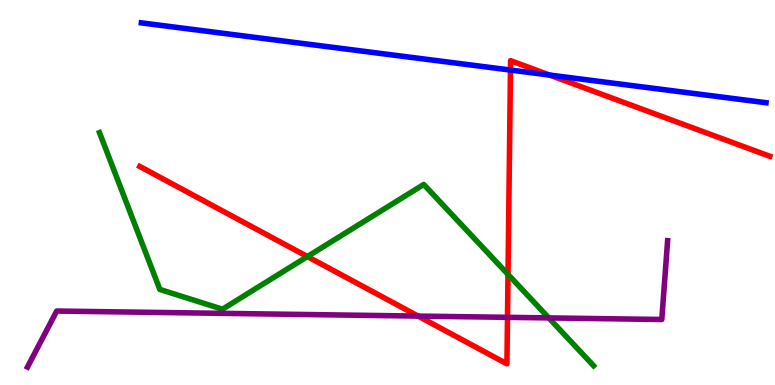[{'lines': ['blue', 'red'], 'intersections': [{'x': 6.59, 'y': 8.18}, {'x': 7.09, 'y': 8.05}]}, {'lines': ['green', 'red'], 'intersections': [{'x': 3.97, 'y': 3.34}, {'x': 6.55, 'y': 2.87}]}, {'lines': ['purple', 'red'], 'intersections': [{'x': 5.39, 'y': 1.79}, {'x': 6.55, 'y': 1.76}]}, {'lines': ['blue', 'green'], 'intersections': []}, {'lines': ['blue', 'purple'], 'intersections': []}, {'lines': ['green', 'purple'], 'intersections': [{'x': 7.08, 'y': 1.74}]}]